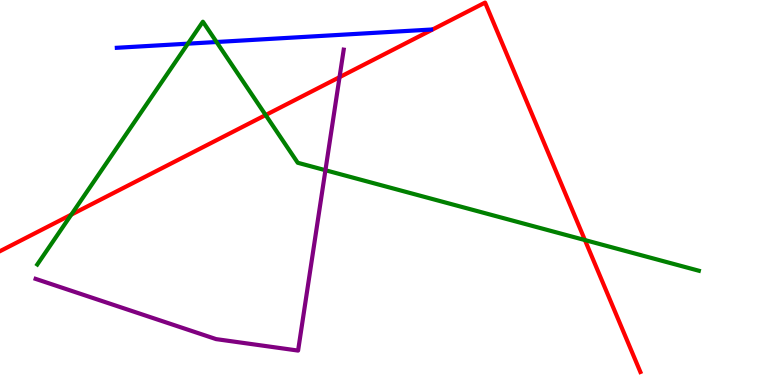[{'lines': ['blue', 'red'], 'intersections': []}, {'lines': ['green', 'red'], 'intersections': [{'x': 0.92, 'y': 4.42}, {'x': 3.43, 'y': 7.01}, {'x': 7.55, 'y': 3.76}]}, {'lines': ['purple', 'red'], 'intersections': [{'x': 4.38, 'y': 8.0}]}, {'lines': ['blue', 'green'], 'intersections': [{'x': 2.42, 'y': 8.87}, {'x': 2.79, 'y': 8.91}]}, {'lines': ['blue', 'purple'], 'intersections': []}, {'lines': ['green', 'purple'], 'intersections': [{'x': 4.2, 'y': 5.58}]}]